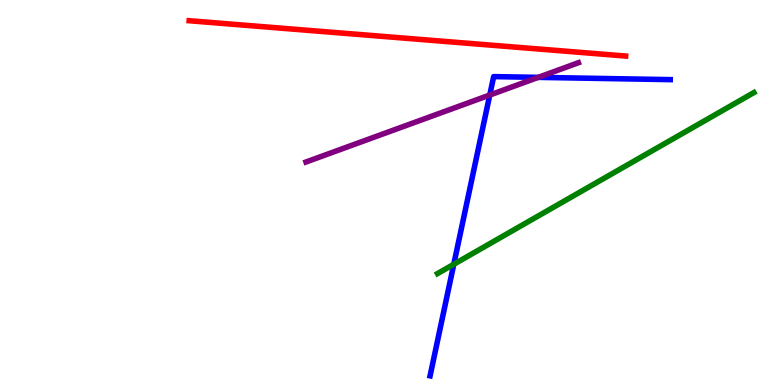[{'lines': ['blue', 'red'], 'intersections': []}, {'lines': ['green', 'red'], 'intersections': []}, {'lines': ['purple', 'red'], 'intersections': []}, {'lines': ['blue', 'green'], 'intersections': [{'x': 5.86, 'y': 3.14}]}, {'lines': ['blue', 'purple'], 'intersections': [{'x': 6.32, 'y': 7.53}, {'x': 6.94, 'y': 7.99}]}, {'lines': ['green', 'purple'], 'intersections': []}]